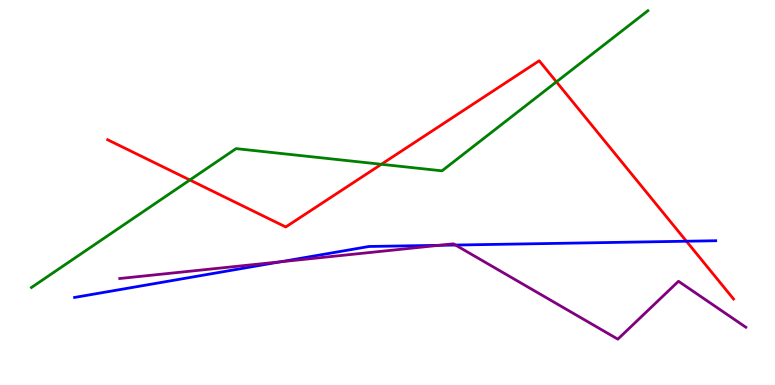[{'lines': ['blue', 'red'], 'intersections': [{'x': 8.86, 'y': 3.73}]}, {'lines': ['green', 'red'], 'intersections': [{'x': 2.45, 'y': 5.32}, {'x': 4.92, 'y': 5.73}, {'x': 7.18, 'y': 7.87}]}, {'lines': ['purple', 'red'], 'intersections': []}, {'lines': ['blue', 'green'], 'intersections': []}, {'lines': ['blue', 'purple'], 'intersections': [{'x': 3.62, 'y': 3.2}, {'x': 5.66, 'y': 3.63}, {'x': 5.88, 'y': 3.64}]}, {'lines': ['green', 'purple'], 'intersections': []}]